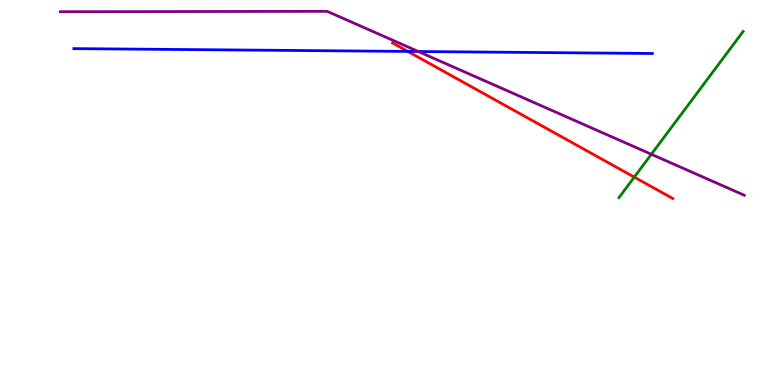[{'lines': ['blue', 'red'], 'intersections': [{'x': 5.26, 'y': 8.66}]}, {'lines': ['green', 'red'], 'intersections': [{'x': 8.18, 'y': 5.4}]}, {'lines': ['purple', 'red'], 'intersections': []}, {'lines': ['blue', 'green'], 'intersections': []}, {'lines': ['blue', 'purple'], 'intersections': [{'x': 5.4, 'y': 8.66}]}, {'lines': ['green', 'purple'], 'intersections': [{'x': 8.4, 'y': 5.99}]}]